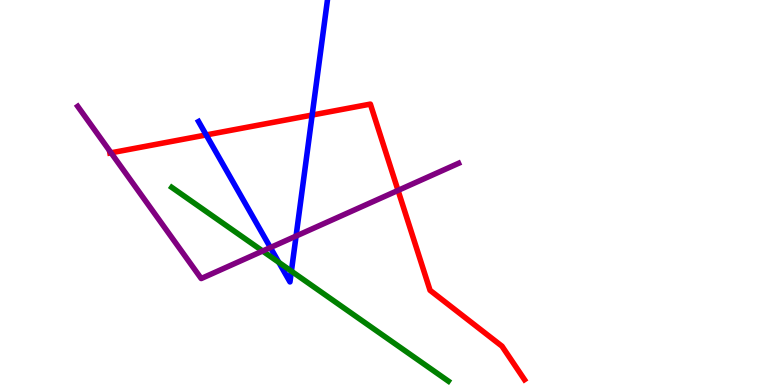[{'lines': ['blue', 'red'], 'intersections': [{'x': 2.66, 'y': 6.5}, {'x': 4.03, 'y': 7.01}]}, {'lines': ['green', 'red'], 'intersections': []}, {'lines': ['purple', 'red'], 'intersections': [{'x': 1.43, 'y': 6.03}, {'x': 5.14, 'y': 5.05}]}, {'lines': ['blue', 'green'], 'intersections': [{'x': 3.6, 'y': 3.18}, {'x': 3.76, 'y': 2.96}]}, {'lines': ['blue', 'purple'], 'intersections': [{'x': 3.49, 'y': 3.57}, {'x': 3.82, 'y': 3.87}]}, {'lines': ['green', 'purple'], 'intersections': [{'x': 3.39, 'y': 3.48}]}]